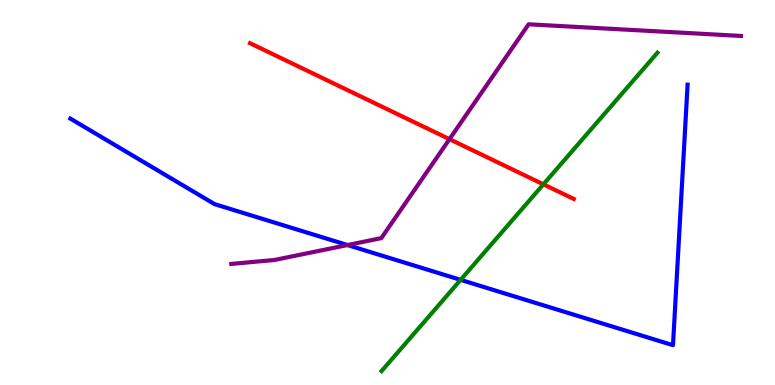[{'lines': ['blue', 'red'], 'intersections': []}, {'lines': ['green', 'red'], 'intersections': [{'x': 7.01, 'y': 5.21}]}, {'lines': ['purple', 'red'], 'intersections': [{'x': 5.8, 'y': 6.39}]}, {'lines': ['blue', 'green'], 'intersections': [{'x': 5.94, 'y': 2.73}]}, {'lines': ['blue', 'purple'], 'intersections': [{'x': 4.48, 'y': 3.64}]}, {'lines': ['green', 'purple'], 'intersections': []}]